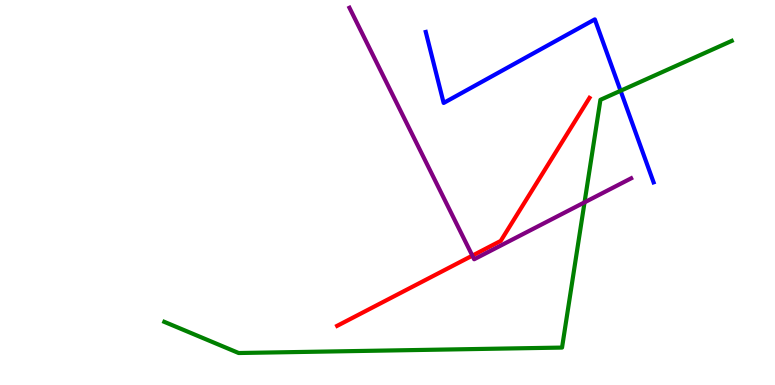[{'lines': ['blue', 'red'], 'intersections': []}, {'lines': ['green', 'red'], 'intersections': []}, {'lines': ['purple', 'red'], 'intersections': [{'x': 6.09, 'y': 3.36}]}, {'lines': ['blue', 'green'], 'intersections': [{'x': 8.01, 'y': 7.64}]}, {'lines': ['blue', 'purple'], 'intersections': []}, {'lines': ['green', 'purple'], 'intersections': [{'x': 7.54, 'y': 4.74}]}]